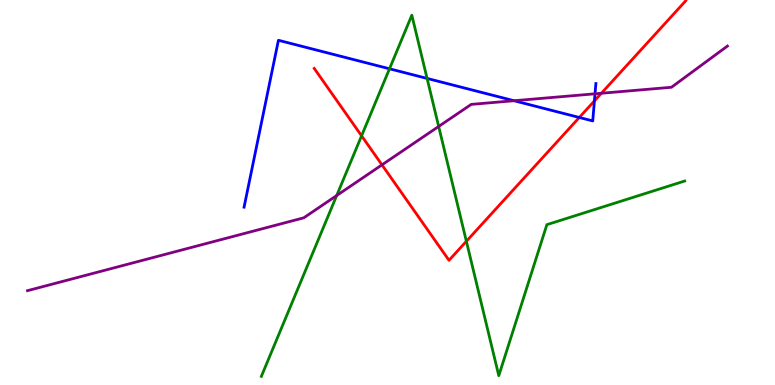[{'lines': ['blue', 'red'], 'intersections': [{'x': 7.47, 'y': 6.95}, {'x': 7.67, 'y': 7.38}]}, {'lines': ['green', 'red'], 'intersections': [{'x': 4.67, 'y': 6.47}, {'x': 6.02, 'y': 3.73}]}, {'lines': ['purple', 'red'], 'intersections': [{'x': 4.93, 'y': 5.72}, {'x': 7.76, 'y': 7.58}]}, {'lines': ['blue', 'green'], 'intersections': [{'x': 5.03, 'y': 8.21}, {'x': 5.51, 'y': 7.96}]}, {'lines': ['blue', 'purple'], 'intersections': [{'x': 6.63, 'y': 7.38}, {'x': 7.68, 'y': 7.56}]}, {'lines': ['green', 'purple'], 'intersections': [{'x': 4.34, 'y': 4.92}, {'x': 5.66, 'y': 6.72}]}]